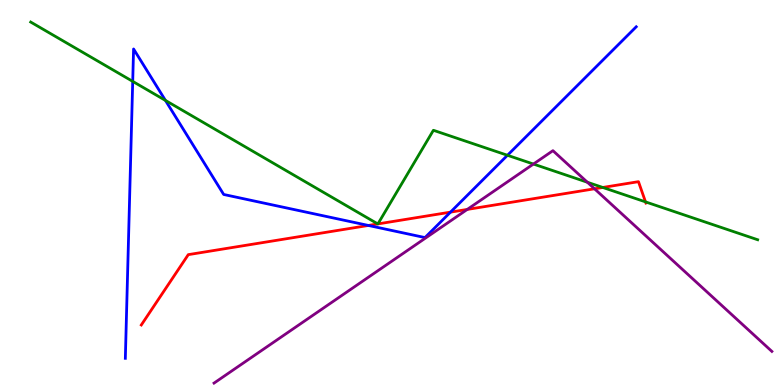[{'lines': ['blue', 'red'], 'intersections': [{'x': 4.75, 'y': 4.14}, {'x': 5.81, 'y': 4.49}]}, {'lines': ['green', 'red'], 'intersections': [{'x': 4.87, 'y': 4.18}, {'x': 4.88, 'y': 4.18}, {'x': 7.78, 'y': 5.13}, {'x': 8.33, 'y': 4.76}]}, {'lines': ['purple', 'red'], 'intersections': [{'x': 6.03, 'y': 4.56}, {'x': 7.67, 'y': 5.1}]}, {'lines': ['blue', 'green'], 'intersections': [{'x': 1.71, 'y': 7.89}, {'x': 2.13, 'y': 7.39}, {'x': 6.55, 'y': 5.97}]}, {'lines': ['blue', 'purple'], 'intersections': []}, {'lines': ['green', 'purple'], 'intersections': [{'x': 6.88, 'y': 5.74}, {'x': 7.58, 'y': 5.27}]}]